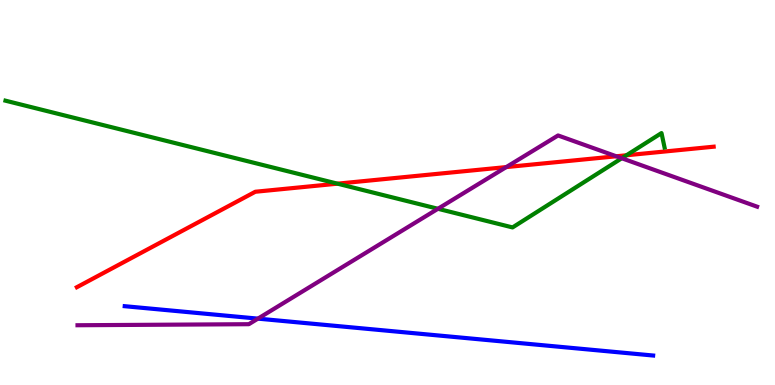[{'lines': ['blue', 'red'], 'intersections': []}, {'lines': ['green', 'red'], 'intersections': [{'x': 4.35, 'y': 5.23}, {'x': 8.08, 'y': 5.97}]}, {'lines': ['purple', 'red'], 'intersections': [{'x': 6.53, 'y': 5.66}, {'x': 7.95, 'y': 5.94}]}, {'lines': ['blue', 'green'], 'intersections': []}, {'lines': ['blue', 'purple'], 'intersections': [{'x': 3.33, 'y': 1.72}]}, {'lines': ['green', 'purple'], 'intersections': [{'x': 5.65, 'y': 4.58}, {'x': 8.02, 'y': 5.89}]}]